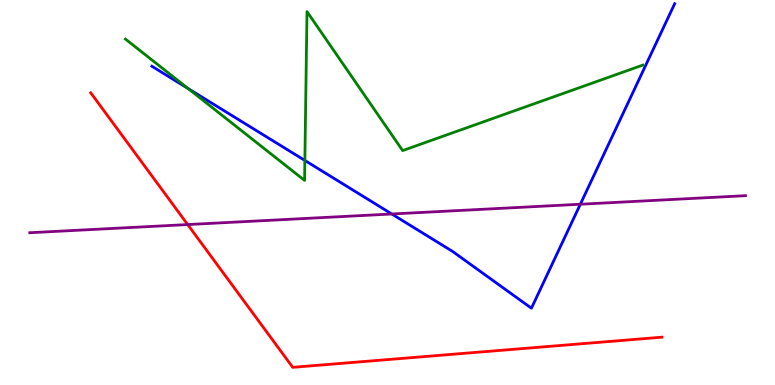[{'lines': ['blue', 'red'], 'intersections': []}, {'lines': ['green', 'red'], 'intersections': []}, {'lines': ['purple', 'red'], 'intersections': [{'x': 2.42, 'y': 4.17}]}, {'lines': ['blue', 'green'], 'intersections': [{'x': 2.43, 'y': 7.7}, {'x': 3.93, 'y': 5.83}]}, {'lines': ['blue', 'purple'], 'intersections': [{'x': 5.06, 'y': 4.44}, {'x': 7.49, 'y': 4.7}]}, {'lines': ['green', 'purple'], 'intersections': []}]